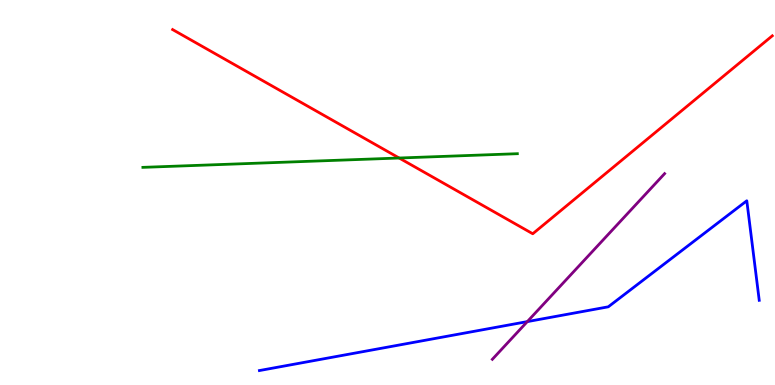[{'lines': ['blue', 'red'], 'intersections': []}, {'lines': ['green', 'red'], 'intersections': [{'x': 5.15, 'y': 5.9}]}, {'lines': ['purple', 'red'], 'intersections': []}, {'lines': ['blue', 'green'], 'intersections': []}, {'lines': ['blue', 'purple'], 'intersections': [{'x': 6.8, 'y': 1.65}]}, {'lines': ['green', 'purple'], 'intersections': []}]